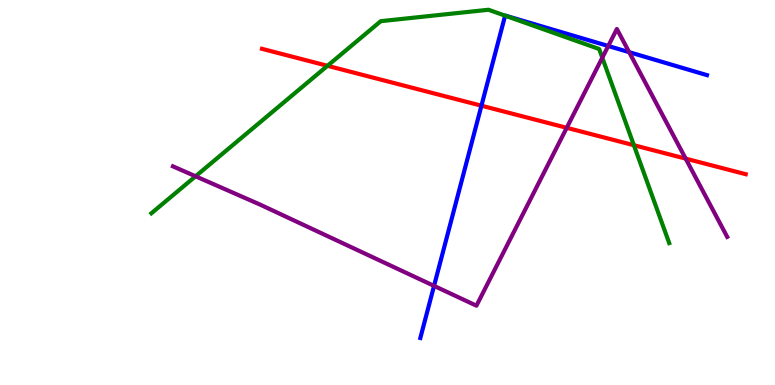[{'lines': ['blue', 'red'], 'intersections': [{'x': 6.21, 'y': 7.25}]}, {'lines': ['green', 'red'], 'intersections': [{'x': 4.23, 'y': 8.29}, {'x': 8.18, 'y': 6.23}]}, {'lines': ['purple', 'red'], 'intersections': [{'x': 7.31, 'y': 6.68}, {'x': 8.85, 'y': 5.88}]}, {'lines': ['blue', 'green'], 'intersections': [{'x': 6.52, 'y': 9.59}]}, {'lines': ['blue', 'purple'], 'intersections': [{'x': 5.6, 'y': 2.57}, {'x': 7.85, 'y': 8.81}, {'x': 8.12, 'y': 8.65}]}, {'lines': ['green', 'purple'], 'intersections': [{'x': 2.52, 'y': 5.42}, {'x': 7.77, 'y': 8.5}]}]